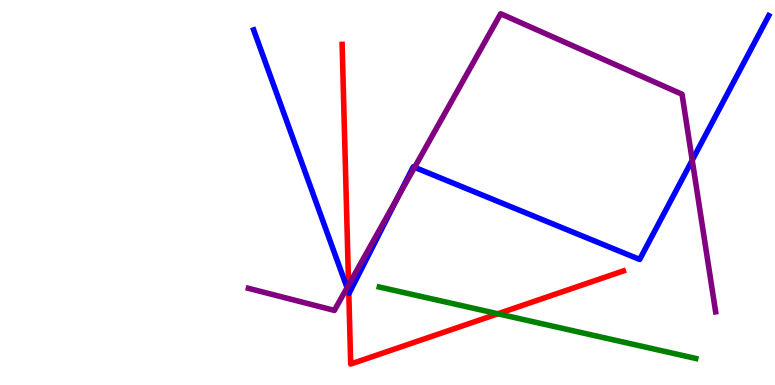[{'lines': ['blue', 'red'], 'intersections': [{'x': 4.5, 'y': 2.4}]}, {'lines': ['green', 'red'], 'intersections': [{'x': 6.42, 'y': 1.85}]}, {'lines': ['purple', 'red'], 'intersections': [{'x': 4.5, 'y': 2.6}]}, {'lines': ['blue', 'green'], 'intersections': []}, {'lines': ['blue', 'purple'], 'intersections': [{'x': 4.48, 'y': 2.53}, {'x': 5.13, 'y': 4.88}, {'x': 5.35, 'y': 5.65}, {'x': 8.93, 'y': 5.84}]}, {'lines': ['green', 'purple'], 'intersections': []}]